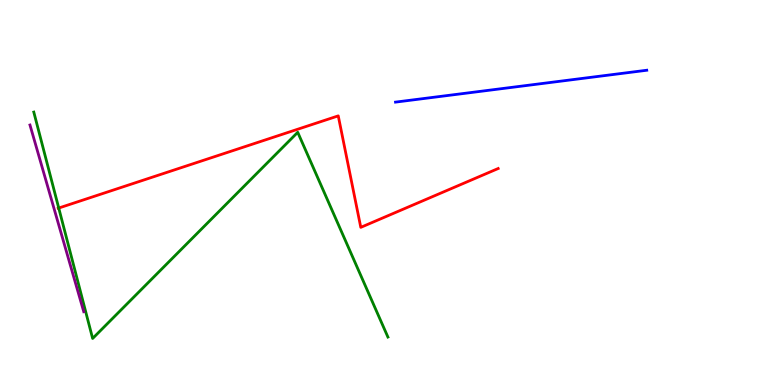[{'lines': ['blue', 'red'], 'intersections': []}, {'lines': ['green', 'red'], 'intersections': [{'x': 0.758, 'y': 4.6}]}, {'lines': ['purple', 'red'], 'intersections': []}, {'lines': ['blue', 'green'], 'intersections': []}, {'lines': ['blue', 'purple'], 'intersections': []}, {'lines': ['green', 'purple'], 'intersections': []}]